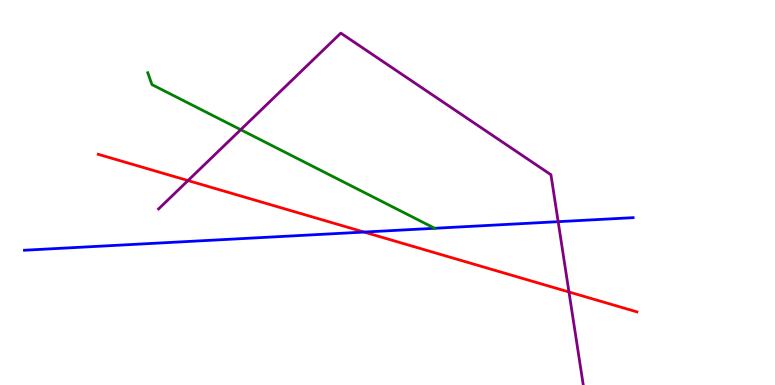[{'lines': ['blue', 'red'], 'intersections': [{'x': 4.7, 'y': 3.97}]}, {'lines': ['green', 'red'], 'intersections': []}, {'lines': ['purple', 'red'], 'intersections': [{'x': 2.43, 'y': 5.31}, {'x': 7.34, 'y': 2.42}]}, {'lines': ['blue', 'green'], 'intersections': [{'x': 5.61, 'y': 4.07}]}, {'lines': ['blue', 'purple'], 'intersections': [{'x': 7.2, 'y': 4.24}]}, {'lines': ['green', 'purple'], 'intersections': [{'x': 3.11, 'y': 6.63}]}]